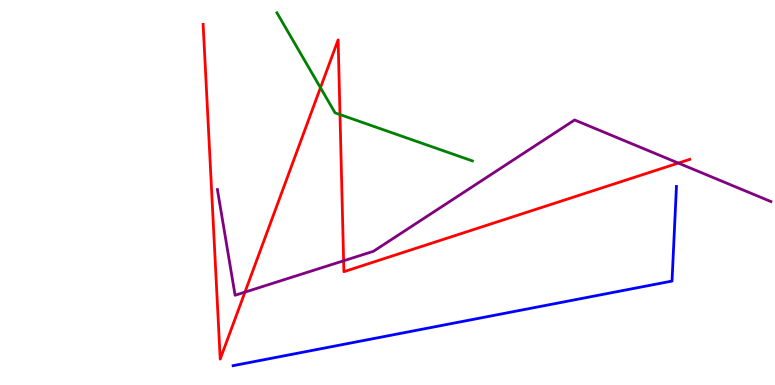[{'lines': ['blue', 'red'], 'intersections': []}, {'lines': ['green', 'red'], 'intersections': [{'x': 4.14, 'y': 7.72}, {'x': 4.39, 'y': 7.02}]}, {'lines': ['purple', 'red'], 'intersections': [{'x': 3.16, 'y': 2.41}, {'x': 4.43, 'y': 3.23}, {'x': 8.75, 'y': 5.76}]}, {'lines': ['blue', 'green'], 'intersections': []}, {'lines': ['blue', 'purple'], 'intersections': []}, {'lines': ['green', 'purple'], 'intersections': []}]